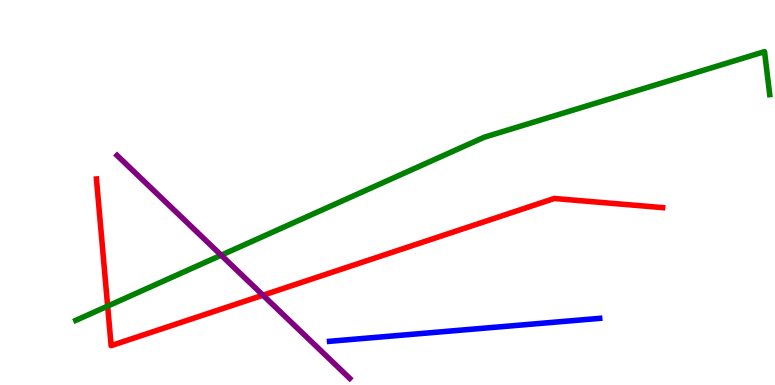[{'lines': ['blue', 'red'], 'intersections': []}, {'lines': ['green', 'red'], 'intersections': [{'x': 1.39, 'y': 2.05}]}, {'lines': ['purple', 'red'], 'intersections': [{'x': 3.39, 'y': 2.33}]}, {'lines': ['blue', 'green'], 'intersections': []}, {'lines': ['blue', 'purple'], 'intersections': []}, {'lines': ['green', 'purple'], 'intersections': [{'x': 2.85, 'y': 3.37}]}]